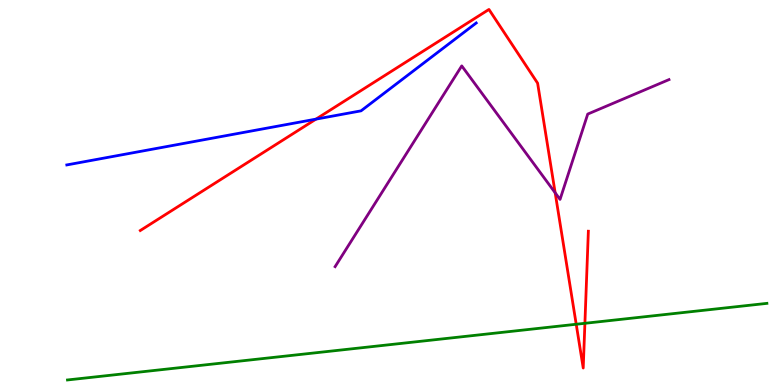[{'lines': ['blue', 'red'], 'intersections': [{'x': 4.08, 'y': 6.91}]}, {'lines': ['green', 'red'], 'intersections': [{'x': 7.44, 'y': 1.58}, {'x': 7.55, 'y': 1.6}]}, {'lines': ['purple', 'red'], 'intersections': [{'x': 7.16, 'y': 4.99}]}, {'lines': ['blue', 'green'], 'intersections': []}, {'lines': ['blue', 'purple'], 'intersections': []}, {'lines': ['green', 'purple'], 'intersections': []}]